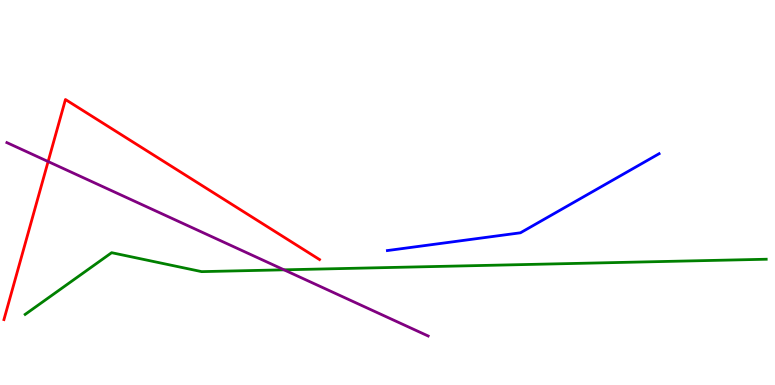[{'lines': ['blue', 'red'], 'intersections': []}, {'lines': ['green', 'red'], 'intersections': []}, {'lines': ['purple', 'red'], 'intersections': [{'x': 0.621, 'y': 5.8}]}, {'lines': ['blue', 'green'], 'intersections': []}, {'lines': ['blue', 'purple'], 'intersections': []}, {'lines': ['green', 'purple'], 'intersections': [{'x': 3.66, 'y': 2.99}]}]